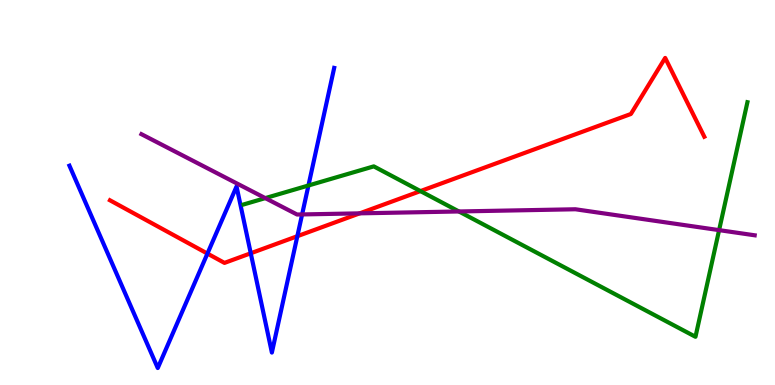[{'lines': ['blue', 'red'], 'intersections': [{'x': 2.68, 'y': 3.41}, {'x': 3.24, 'y': 3.42}, {'x': 3.84, 'y': 3.87}]}, {'lines': ['green', 'red'], 'intersections': [{'x': 5.43, 'y': 5.04}]}, {'lines': ['purple', 'red'], 'intersections': [{'x': 4.64, 'y': 4.46}]}, {'lines': ['blue', 'green'], 'intersections': [{'x': 3.98, 'y': 5.18}]}, {'lines': ['blue', 'purple'], 'intersections': [{'x': 3.9, 'y': 4.43}]}, {'lines': ['green', 'purple'], 'intersections': [{'x': 3.42, 'y': 4.85}, {'x': 5.92, 'y': 4.51}, {'x': 9.28, 'y': 4.02}]}]